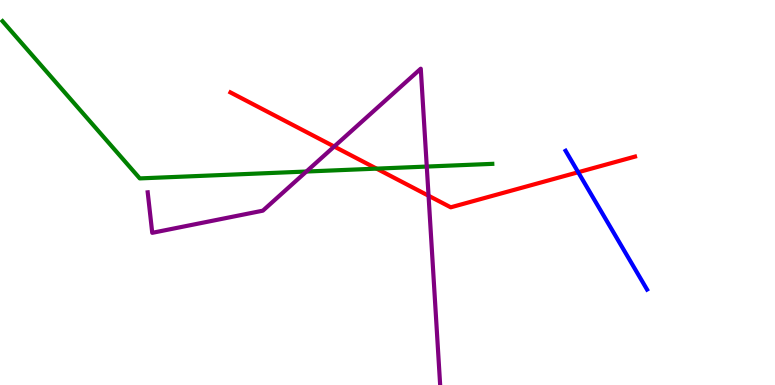[{'lines': ['blue', 'red'], 'intersections': [{'x': 7.46, 'y': 5.53}]}, {'lines': ['green', 'red'], 'intersections': [{'x': 4.86, 'y': 5.62}]}, {'lines': ['purple', 'red'], 'intersections': [{'x': 4.31, 'y': 6.19}, {'x': 5.53, 'y': 4.92}]}, {'lines': ['blue', 'green'], 'intersections': []}, {'lines': ['blue', 'purple'], 'intersections': []}, {'lines': ['green', 'purple'], 'intersections': [{'x': 3.95, 'y': 5.54}, {'x': 5.51, 'y': 5.67}]}]